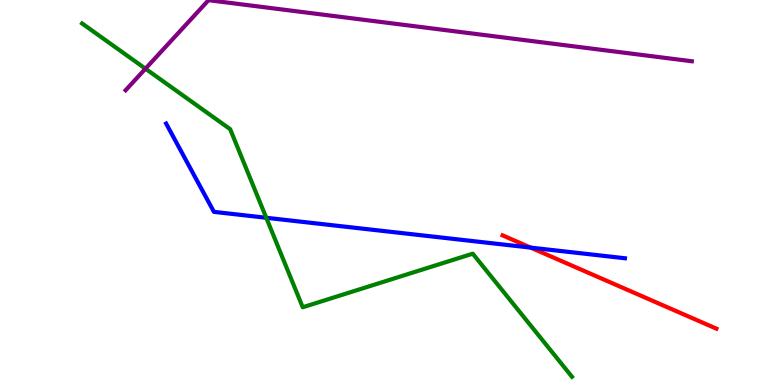[{'lines': ['blue', 'red'], 'intersections': [{'x': 6.85, 'y': 3.57}]}, {'lines': ['green', 'red'], 'intersections': []}, {'lines': ['purple', 'red'], 'intersections': []}, {'lines': ['blue', 'green'], 'intersections': [{'x': 3.44, 'y': 4.34}]}, {'lines': ['blue', 'purple'], 'intersections': []}, {'lines': ['green', 'purple'], 'intersections': [{'x': 1.88, 'y': 8.22}]}]